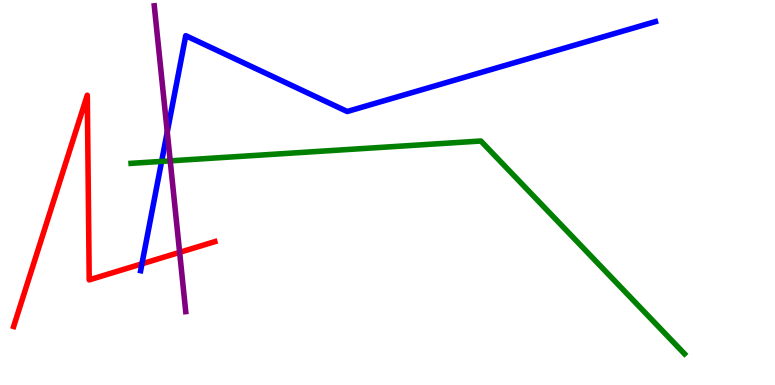[{'lines': ['blue', 'red'], 'intersections': [{'x': 1.83, 'y': 3.15}]}, {'lines': ['green', 'red'], 'intersections': []}, {'lines': ['purple', 'red'], 'intersections': [{'x': 2.32, 'y': 3.45}]}, {'lines': ['blue', 'green'], 'intersections': [{'x': 2.09, 'y': 5.81}]}, {'lines': ['blue', 'purple'], 'intersections': [{'x': 2.16, 'y': 6.57}]}, {'lines': ['green', 'purple'], 'intersections': [{'x': 2.2, 'y': 5.82}]}]